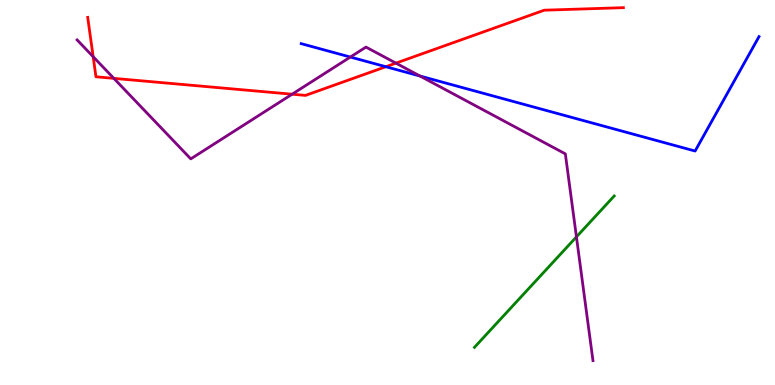[{'lines': ['blue', 'red'], 'intersections': [{'x': 4.98, 'y': 8.27}]}, {'lines': ['green', 'red'], 'intersections': []}, {'lines': ['purple', 'red'], 'intersections': [{'x': 1.2, 'y': 8.53}, {'x': 1.47, 'y': 7.96}, {'x': 3.77, 'y': 7.55}, {'x': 5.11, 'y': 8.36}]}, {'lines': ['blue', 'green'], 'intersections': []}, {'lines': ['blue', 'purple'], 'intersections': [{'x': 4.52, 'y': 8.52}, {'x': 5.42, 'y': 8.02}]}, {'lines': ['green', 'purple'], 'intersections': [{'x': 7.44, 'y': 3.85}]}]